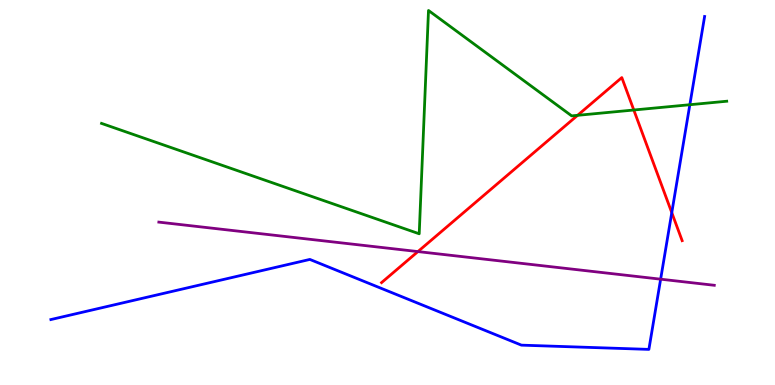[{'lines': ['blue', 'red'], 'intersections': [{'x': 8.67, 'y': 4.48}]}, {'lines': ['green', 'red'], 'intersections': [{'x': 7.45, 'y': 7.0}, {'x': 8.18, 'y': 7.14}]}, {'lines': ['purple', 'red'], 'intersections': [{'x': 5.39, 'y': 3.47}]}, {'lines': ['blue', 'green'], 'intersections': [{'x': 8.9, 'y': 7.28}]}, {'lines': ['blue', 'purple'], 'intersections': [{'x': 8.52, 'y': 2.75}]}, {'lines': ['green', 'purple'], 'intersections': []}]